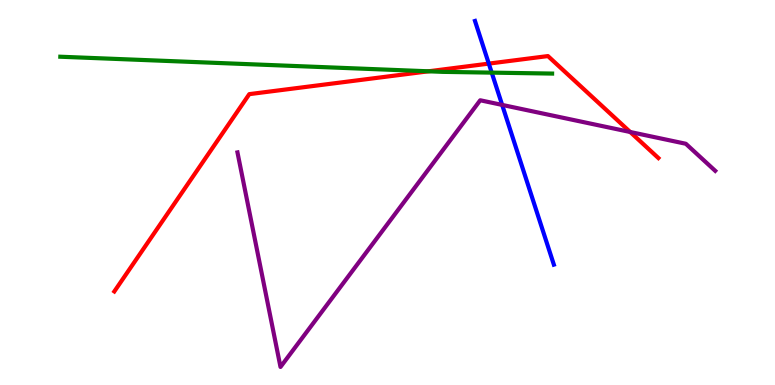[{'lines': ['blue', 'red'], 'intersections': [{'x': 6.31, 'y': 8.35}]}, {'lines': ['green', 'red'], 'intersections': [{'x': 5.53, 'y': 8.15}]}, {'lines': ['purple', 'red'], 'intersections': [{'x': 8.13, 'y': 6.57}]}, {'lines': ['blue', 'green'], 'intersections': [{'x': 6.34, 'y': 8.11}]}, {'lines': ['blue', 'purple'], 'intersections': [{'x': 6.48, 'y': 7.27}]}, {'lines': ['green', 'purple'], 'intersections': []}]